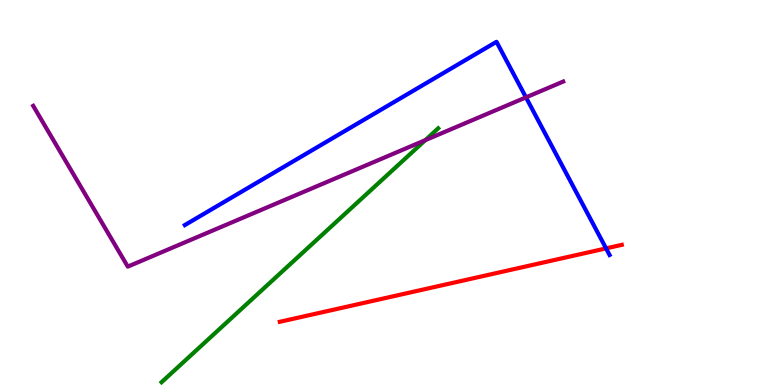[{'lines': ['blue', 'red'], 'intersections': [{'x': 7.82, 'y': 3.55}]}, {'lines': ['green', 'red'], 'intersections': []}, {'lines': ['purple', 'red'], 'intersections': []}, {'lines': ['blue', 'green'], 'intersections': []}, {'lines': ['blue', 'purple'], 'intersections': [{'x': 6.79, 'y': 7.47}]}, {'lines': ['green', 'purple'], 'intersections': [{'x': 5.49, 'y': 6.36}]}]